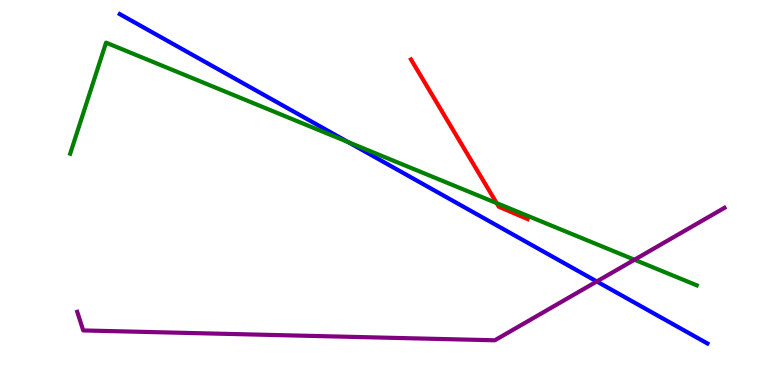[{'lines': ['blue', 'red'], 'intersections': []}, {'lines': ['green', 'red'], 'intersections': [{'x': 6.41, 'y': 4.72}]}, {'lines': ['purple', 'red'], 'intersections': []}, {'lines': ['blue', 'green'], 'intersections': [{'x': 4.49, 'y': 6.31}]}, {'lines': ['blue', 'purple'], 'intersections': [{'x': 7.7, 'y': 2.69}]}, {'lines': ['green', 'purple'], 'intersections': [{'x': 8.19, 'y': 3.25}]}]